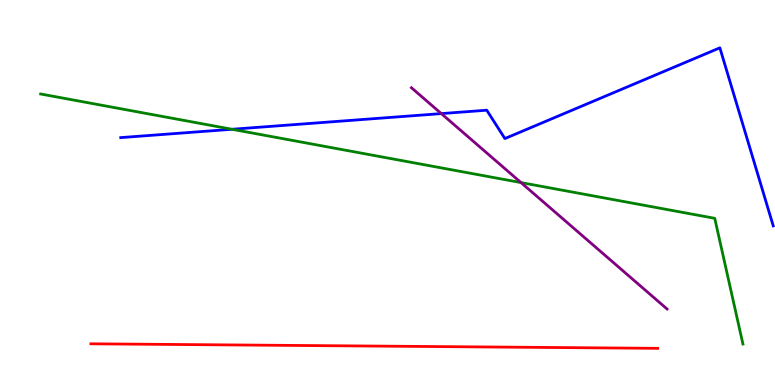[{'lines': ['blue', 'red'], 'intersections': []}, {'lines': ['green', 'red'], 'intersections': []}, {'lines': ['purple', 'red'], 'intersections': []}, {'lines': ['blue', 'green'], 'intersections': [{'x': 2.99, 'y': 6.64}]}, {'lines': ['blue', 'purple'], 'intersections': [{'x': 5.69, 'y': 7.05}]}, {'lines': ['green', 'purple'], 'intersections': [{'x': 6.72, 'y': 5.26}]}]